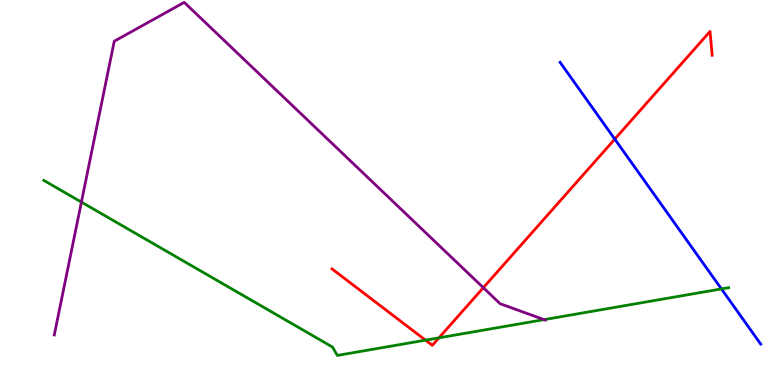[{'lines': ['blue', 'red'], 'intersections': [{'x': 7.93, 'y': 6.39}]}, {'lines': ['green', 'red'], 'intersections': [{'x': 5.49, 'y': 1.16}, {'x': 5.66, 'y': 1.23}]}, {'lines': ['purple', 'red'], 'intersections': [{'x': 6.24, 'y': 2.53}]}, {'lines': ['blue', 'green'], 'intersections': [{'x': 9.31, 'y': 2.5}]}, {'lines': ['blue', 'purple'], 'intersections': []}, {'lines': ['green', 'purple'], 'intersections': [{'x': 1.05, 'y': 4.75}, {'x': 7.02, 'y': 1.7}]}]